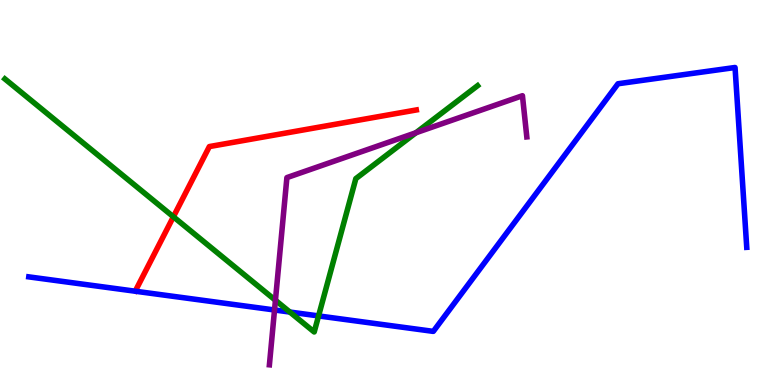[{'lines': ['blue', 'red'], 'intersections': []}, {'lines': ['green', 'red'], 'intersections': [{'x': 2.24, 'y': 4.37}]}, {'lines': ['purple', 'red'], 'intersections': []}, {'lines': ['blue', 'green'], 'intersections': [{'x': 3.74, 'y': 1.89}, {'x': 4.11, 'y': 1.79}]}, {'lines': ['blue', 'purple'], 'intersections': [{'x': 3.54, 'y': 1.95}]}, {'lines': ['green', 'purple'], 'intersections': [{'x': 3.55, 'y': 2.2}, {'x': 5.37, 'y': 6.55}]}]